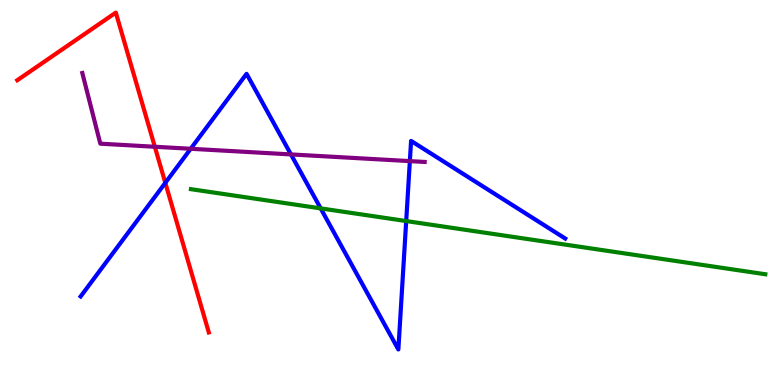[{'lines': ['blue', 'red'], 'intersections': [{'x': 2.13, 'y': 5.25}]}, {'lines': ['green', 'red'], 'intersections': []}, {'lines': ['purple', 'red'], 'intersections': [{'x': 2.0, 'y': 6.19}]}, {'lines': ['blue', 'green'], 'intersections': [{'x': 4.14, 'y': 4.59}, {'x': 5.24, 'y': 4.26}]}, {'lines': ['blue', 'purple'], 'intersections': [{'x': 2.46, 'y': 6.14}, {'x': 3.75, 'y': 5.99}, {'x': 5.29, 'y': 5.82}]}, {'lines': ['green', 'purple'], 'intersections': []}]